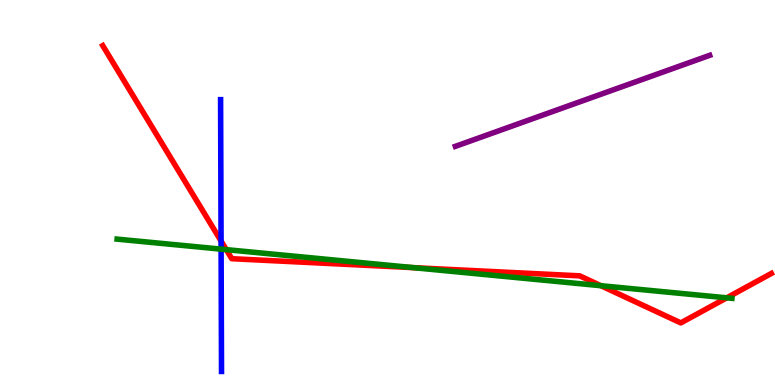[{'lines': ['blue', 'red'], 'intersections': [{'x': 2.85, 'y': 3.74}]}, {'lines': ['green', 'red'], 'intersections': [{'x': 2.92, 'y': 3.52}, {'x': 5.33, 'y': 3.05}, {'x': 7.75, 'y': 2.58}, {'x': 9.38, 'y': 2.26}]}, {'lines': ['purple', 'red'], 'intersections': []}, {'lines': ['blue', 'green'], 'intersections': [{'x': 2.85, 'y': 3.53}]}, {'lines': ['blue', 'purple'], 'intersections': []}, {'lines': ['green', 'purple'], 'intersections': []}]